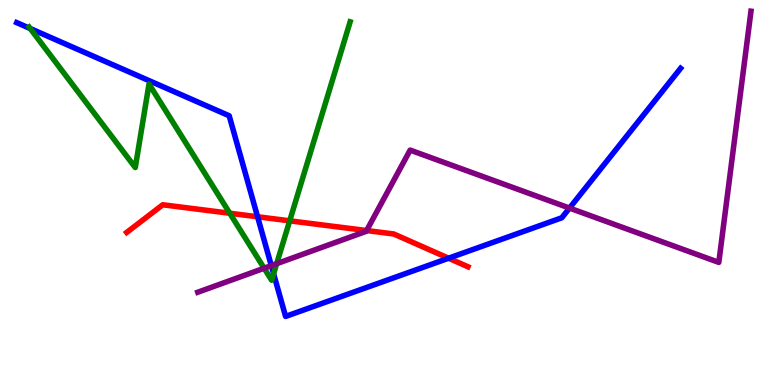[{'lines': ['blue', 'red'], 'intersections': [{'x': 3.32, 'y': 4.37}, {'x': 5.79, 'y': 3.29}]}, {'lines': ['green', 'red'], 'intersections': [{'x': 2.96, 'y': 4.46}, {'x': 3.74, 'y': 4.26}]}, {'lines': ['purple', 'red'], 'intersections': [{'x': 4.73, 'y': 4.01}]}, {'lines': ['blue', 'green'], 'intersections': [{'x': 0.39, 'y': 9.26}, {'x': 3.53, 'y': 2.89}]}, {'lines': ['blue', 'purple'], 'intersections': [{'x': 3.5, 'y': 3.1}, {'x': 7.35, 'y': 4.6}]}, {'lines': ['green', 'purple'], 'intersections': [{'x': 3.41, 'y': 3.03}, {'x': 3.57, 'y': 3.15}]}]